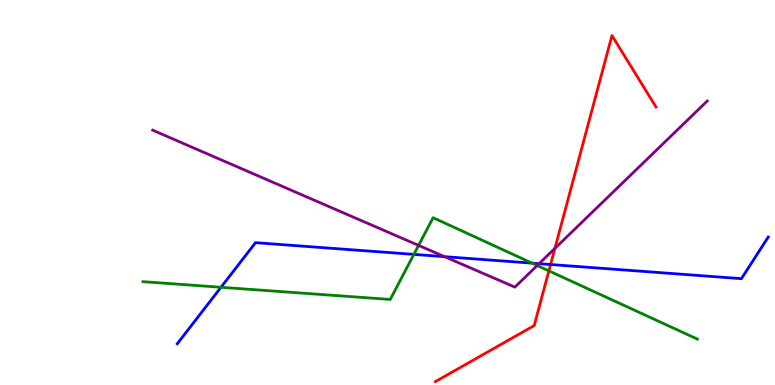[{'lines': ['blue', 'red'], 'intersections': [{'x': 7.1, 'y': 3.13}]}, {'lines': ['green', 'red'], 'intersections': [{'x': 7.08, 'y': 2.96}]}, {'lines': ['purple', 'red'], 'intersections': [{'x': 7.16, 'y': 3.55}]}, {'lines': ['blue', 'green'], 'intersections': [{'x': 2.85, 'y': 2.54}, {'x': 5.34, 'y': 3.39}, {'x': 6.87, 'y': 3.16}]}, {'lines': ['blue', 'purple'], 'intersections': [{'x': 5.74, 'y': 3.33}, {'x': 6.96, 'y': 3.15}]}, {'lines': ['green', 'purple'], 'intersections': [{'x': 5.4, 'y': 3.63}, {'x': 6.93, 'y': 3.1}]}]